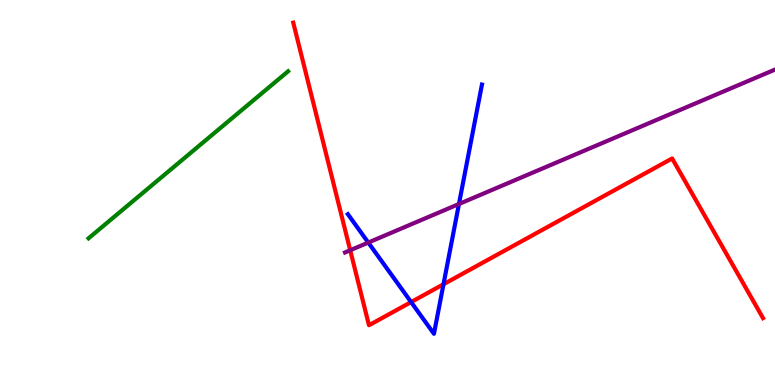[{'lines': ['blue', 'red'], 'intersections': [{'x': 5.3, 'y': 2.15}, {'x': 5.72, 'y': 2.62}]}, {'lines': ['green', 'red'], 'intersections': []}, {'lines': ['purple', 'red'], 'intersections': [{'x': 4.52, 'y': 3.5}]}, {'lines': ['blue', 'green'], 'intersections': []}, {'lines': ['blue', 'purple'], 'intersections': [{'x': 4.75, 'y': 3.7}, {'x': 5.92, 'y': 4.7}]}, {'lines': ['green', 'purple'], 'intersections': []}]